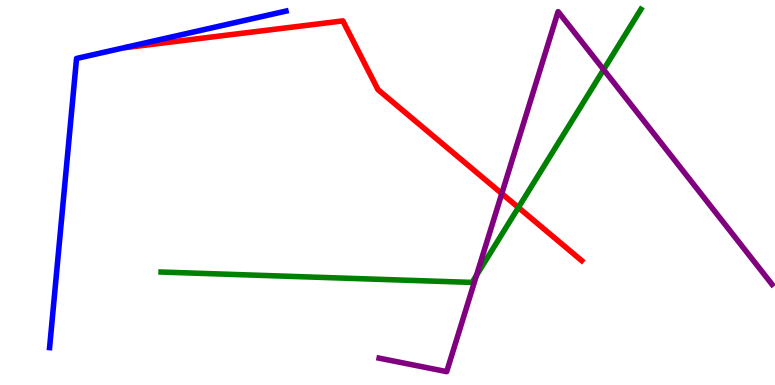[{'lines': ['blue', 'red'], 'intersections': []}, {'lines': ['green', 'red'], 'intersections': [{'x': 6.69, 'y': 4.61}]}, {'lines': ['purple', 'red'], 'intersections': [{'x': 6.47, 'y': 4.97}]}, {'lines': ['blue', 'green'], 'intersections': []}, {'lines': ['blue', 'purple'], 'intersections': []}, {'lines': ['green', 'purple'], 'intersections': [{'x': 6.15, 'y': 2.85}, {'x': 7.79, 'y': 8.19}]}]